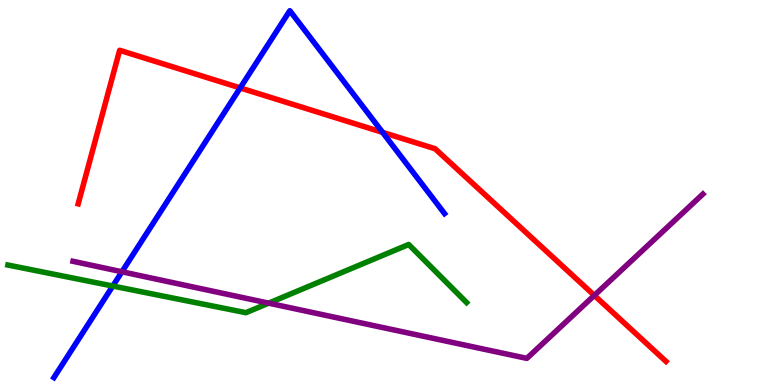[{'lines': ['blue', 'red'], 'intersections': [{'x': 3.1, 'y': 7.72}, {'x': 4.94, 'y': 6.56}]}, {'lines': ['green', 'red'], 'intersections': []}, {'lines': ['purple', 'red'], 'intersections': [{'x': 7.67, 'y': 2.33}]}, {'lines': ['blue', 'green'], 'intersections': [{'x': 1.46, 'y': 2.57}]}, {'lines': ['blue', 'purple'], 'intersections': [{'x': 1.57, 'y': 2.94}]}, {'lines': ['green', 'purple'], 'intersections': [{'x': 3.47, 'y': 2.13}]}]